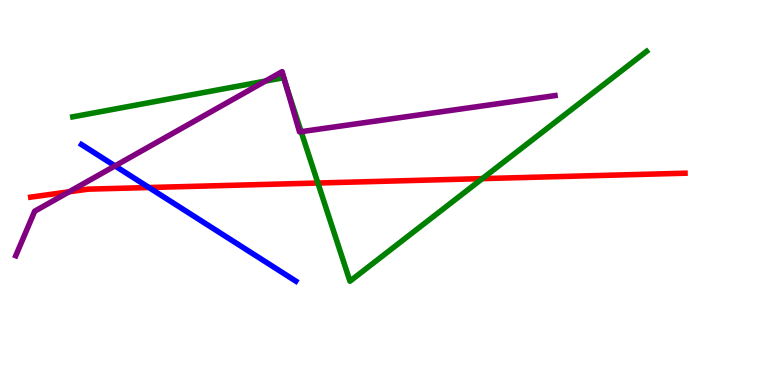[{'lines': ['blue', 'red'], 'intersections': [{'x': 1.92, 'y': 5.13}]}, {'lines': ['green', 'red'], 'intersections': [{'x': 4.1, 'y': 5.25}, {'x': 6.22, 'y': 5.36}]}, {'lines': ['purple', 'red'], 'intersections': [{'x': 0.892, 'y': 5.02}]}, {'lines': ['blue', 'green'], 'intersections': []}, {'lines': ['blue', 'purple'], 'intersections': [{'x': 1.48, 'y': 5.69}]}, {'lines': ['green', 'purple'], 'intersections': [{'x': 3.42, 'y': 7.89}, {'x': 3.7, 'y': 7.74}, {'x': 3.89, 'y': 6.58}]}]